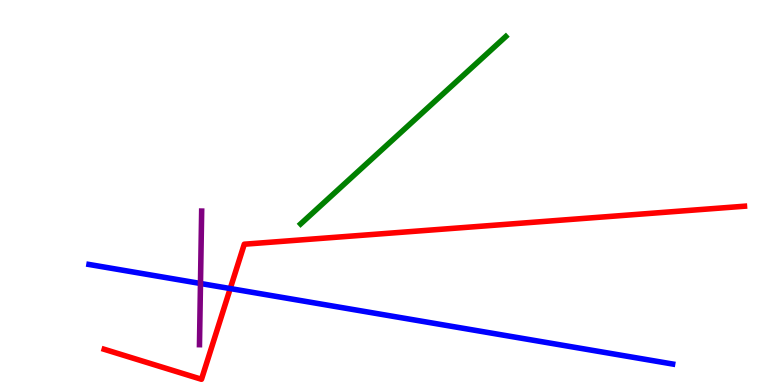[{'lines': ['blue', 'red'], 'intersections': [{'x': 2.97, 'y': 2.51}]}, {'lines': ['green', 'red'], 'intersections': []}, {'lines': ['purple', 'red'], 'intersections': []}, {'lines': ['blue', 'green'], 'intersections': []}, {'lines': ['blue', 'purple'], 'intersections': [{'x': 2.59, 'y': 2.64}]}, {'lines': ['green', 'purple'], 'intersections': []}]